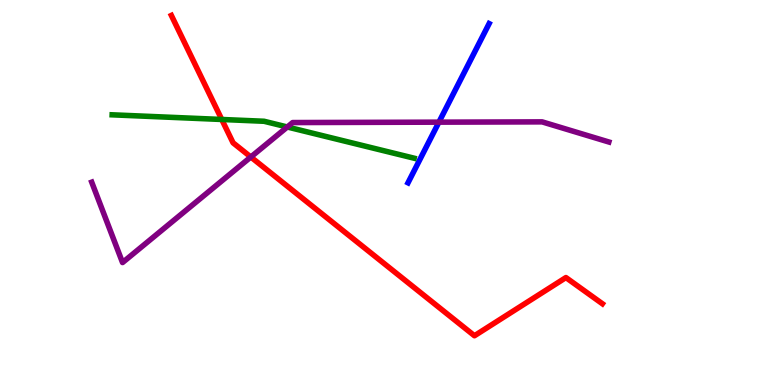[{'lines': ['blue', 'red'], 'intersections': []}, {'lines': ['green', 'red'], 'intersections': [{'x': 2.86, 'y': 6.9}]}, {'lines': ['purple', 'red'], 'intersections': [{'x': 3.24, 'y': 5.92}]}, {'lines': ['blue', 'green'], 'intersections': []}, {'lines': ['blue', 'purple'], 'intersections': [{'x': 5.66, 'y': 6.83}]}, {'lines': ['green', 'purple'], 'intersections': [{'x': 3.71, 'y': 6.7}]}]